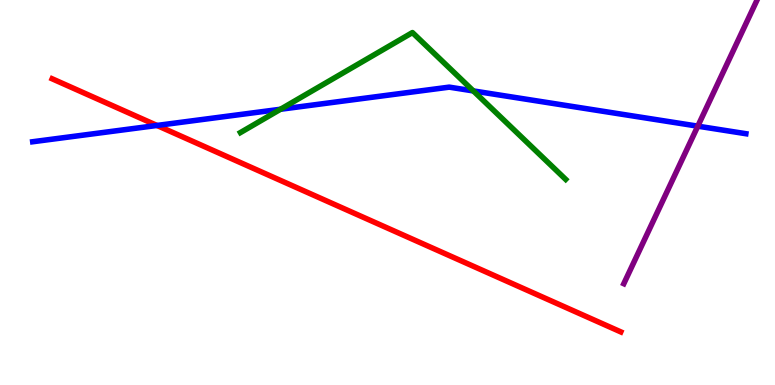[{'lines': ['blue', 'red'], 'intersections': [{'x': 2.03, 'y': 6.74}]}, {'lines': ['green', 'red'], 'intersections': []}, {'lines': ['purple', 'red'], 'intersections': []}, {'lines': ['blue', 'green'], 'intersections': [{'x': 3.62, 'y': 7.16}, {'x': 6.11, 'y': 7.64}]}, {'lines': ['blue', 'purple'], 'intersections': [{'x': 9.0, 'y': 6.72}]}, {'lines': ['green', 'purple'], 'intersections': []}]